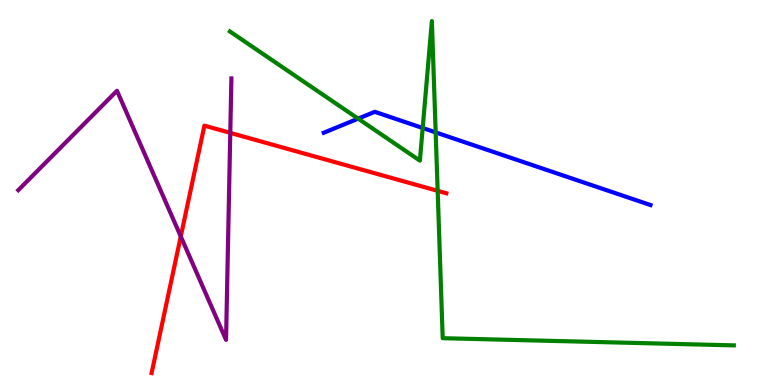[{'lines': ['blue', 'red'], 'intersections': []}, {'lines': ['green', 'red'], 'intersections': [{'x': 5.65, 'y': 5.04}]}, {'lines': ['purple', 'red'], 'intersections': [{'x': 2.33, 'y': 3.86}, {'x': 2.97, 'y': 6.55}]}, {'lines': ['blue', 'green'], 'intersections': [{'x': 4.62, 'y': 6.92}, {'x': 5.45, 'y': 6.68}, {'x': 5.62, 'y': 6.56}]}, {'lines': ['blue', 'purple'], 'intersections': []}, {'lines': ['green', 'purple'], 'intersections': []}]